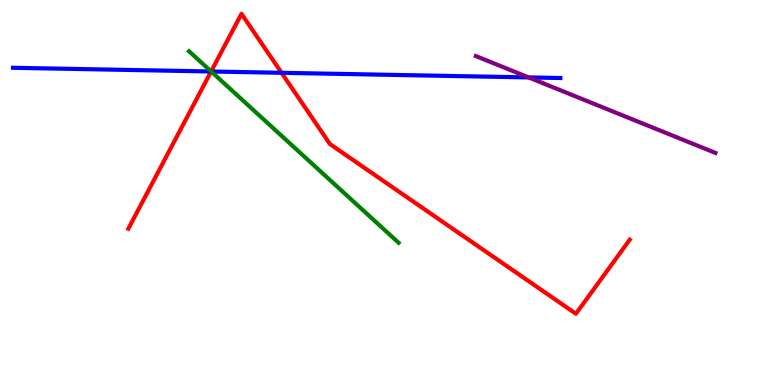[{'lines': ['blue', 'red'], 'intersections': [{'x': 2.72, 'y': 8.14}, {'x': 3.63, 'y': 8.11}]}, {'lines': ['green', 'red'], 'intersections': [{'x': 2.72, 'y': 8.14}]}, {'lines': ['purple', 'red'], 'intersections': []}, {'lines': ['blue', 'green'], 'intersections': [{'x': 2.72, 'y': 8.14}]}, {'lines': ['blue', 'purple'], 'intersections': [{'x': 6.82, 'y': 7.99}]}, {'lines': ['green', 'purple'], 'intersections': []}]